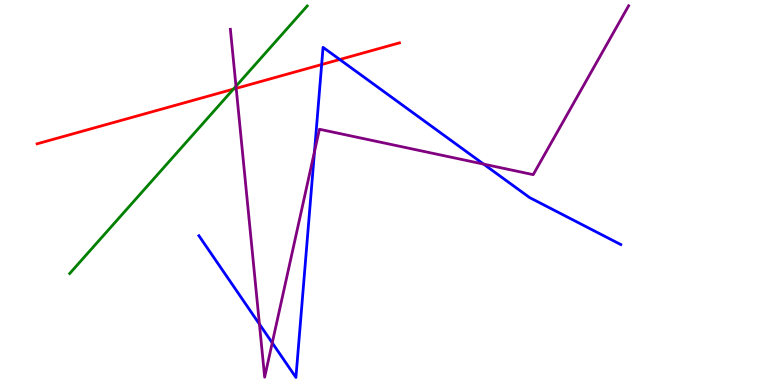[{'lines': ['blue', 'red'], 'intersections': [{'x': 4.15, 'y': 8.32}, {'x': 4.38, 'y': 8.45}]}, {'lines': ['green', 'red'], 'intersections': [{'x': 3.01, 'y': 7.68}]}, {'lines': ['purple', 'red'], 'intersections': [{'x': 3.05, 'y': 7.71}]}, {'lines': ['blue', 'green'], 'intersections': []}, {'lines': ['blue', 'purple'], 'intersections': [{'x': 3.35, 'y': 1.58}, {'x': 3.51, 'y': 1.09}, {'x': 4.06, 'y': 6.06}, {'x': 6.24, 'y': 5.74}]}, {'lines': ['green', 'purple'], 'intersections': [{'x': 3.05, 'y': 7.76}]}]